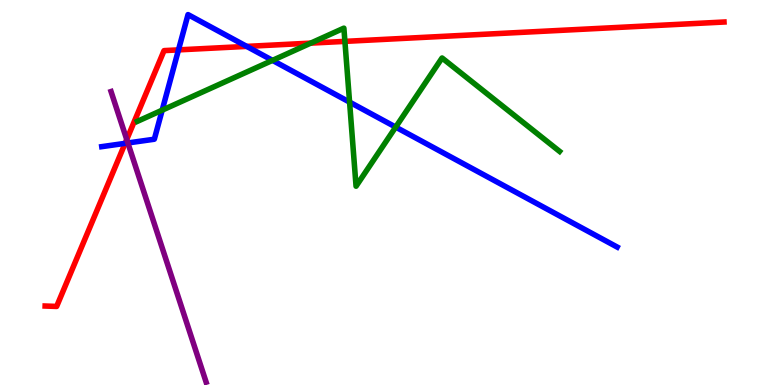[{'lines': ['blue', 'red'], 'intersections': [{'x': 1.61, 'y': 6.28}, {'x': 2.3, 'y': 8.7}, {'x': 3.18, 'y': 8.79}]}, {'lines': ['green', 'red'], 'intersections': [{'x': 4.01, 'y': 8.88}, {'x': 4.45, 'y': 8.93}]}, {'lines': ['purple', 'red'], 'intersections': [{'x': 1.64, 'y': 6.38}]}, {'lines': ['blue', 'green'], 'intersections': [{'x': 2.09, 'y': 7.14}, {'x': 3.52, 'y': 8.43}, {'x': 4.51, 'y': 7.35}, {'x': 5.11, 'y': 6.7}]}, {'lines': ['blue', 'purple'], 'intersections': [{'x': 1.65, 'y': 6.29}]}, {'lines': ['green', 'purple'], 'intersections': []}]